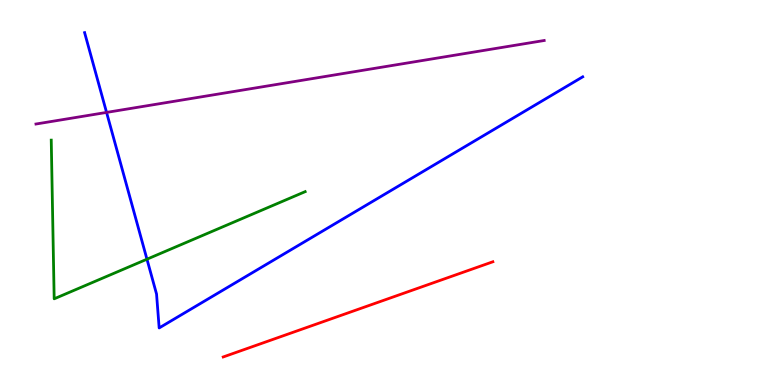[{'lines': ['blue', 'red'], 'intersections': []}, {'lines': ['green', 'red'], 'intersections': []}, {'lines': ['purple', 'red'], 'intersections': []}, {'lines': ['blue', 'green'], 'intersections': [{'x': 1.9, 'y': 3.27}]}, {'lines': ['blue', 'purple'], 'intersections': [{'x': 1.38, 'y': 7.08}]}, {'lines': ['green', 'purple'], 'intersections': []}]